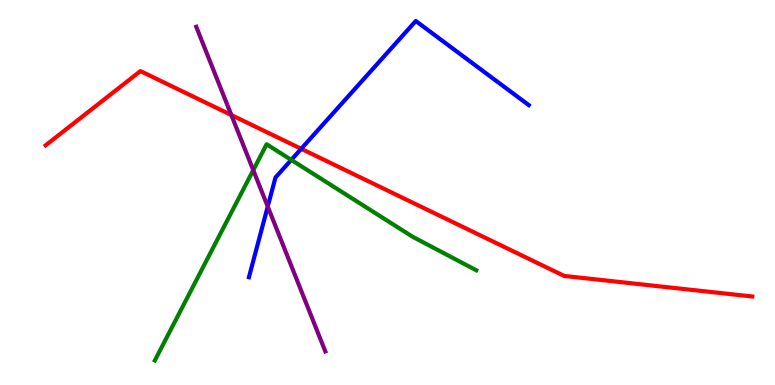[{'lines': ['blue', 'red'], 'intersections': [{'x': 3.89, 'y': 6.13}]}, {'lines': ['green', 'red'], 'intersections': []}, {'lines': ['purple', 'red'], 'intersections': [{'x': 2.99, 'y': 7.01}]}, {'lines': ['blue', 'green'], 'intersections': [{'x': 3.76, 'y': 5.85}]}, {'lines': ['blue', 'purple'], 'intersections': [{'x': 3.45, 'y': 4.63}]}, {'lines': ['green', 'purple'], 'intersections': [{'x': 3.27, 'y': 5.58}]}]